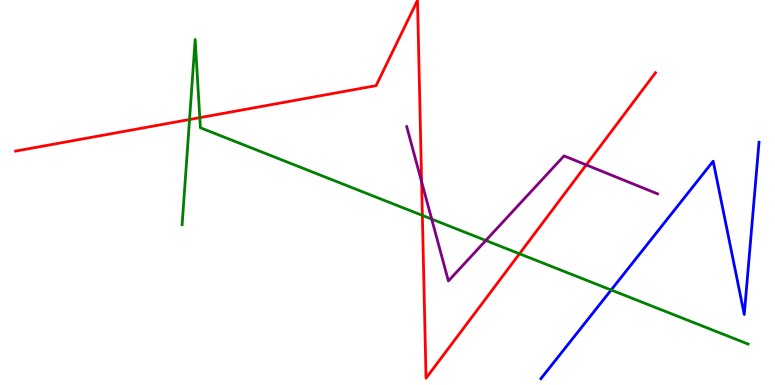[{'lines': ['blue', 'red'], 'intersections': []}, {'lines': ['green', 'red'], 'intersections': [{'x': 2.45, 'y': 6.9}, {'x': 2.58, 'y': 6.94}, {'x': 5.45, 'y': 4.4}, {'x': 6.7, 'y': 3.41}]}, {'lines': ['purple', 'red'], 'intersections': [{'x': 5.44, 'y': 5.28}, {'x': 7.56, 'y': 5.72}]}, {'lines': ['blue', 'green'], 'intersections': [{'x': 7.89, 'y': 2.47}]}, {'lines': ['blue', 'purple'], 'intersections': []}, {'lines': ['green', 'purple'], 'intersections': [{'x': 5.57, 'y': 4.31}, {'x': 6.27, 'y': 3.75}]}]